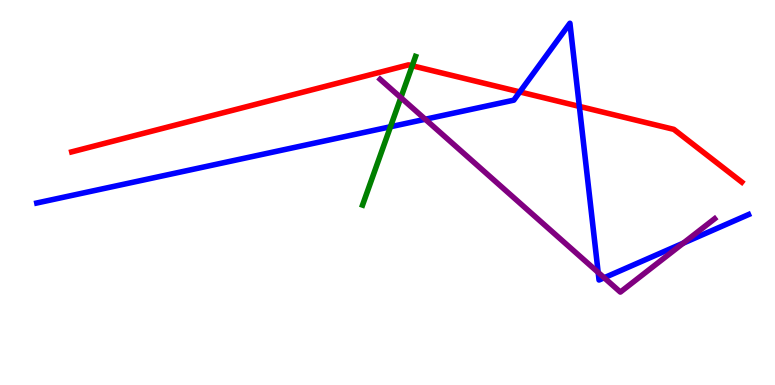[{'lines': ['blue', 'red'], 'intersections': [{'x': 6.71, 'y': 7.61}, {'x': 7.48, 'y': 7.24}]}, {'lines': ['green', 'red'], 'intersections': [{'x': 5.32, 'y': 8.29}]}, {'lines': ['purple', 'red'], 'intersections': []}, {'lines': ['blue', 'green'], 'intersections': [{'x': 5.04, 'y': 6.71}]}, {'lines': ['blue', 'purple'], 'intersections': [{'x': 5.49, 'y': 6.9}, {'x': 7.72, 'y': 2.92}, {'x': 7.8, 'y': 2.79}, {'x': 8.82, 'y': 3.68}]}, {'lines': ['green', 'purple'], 'intersections': [{'x': 5.17, 'y': 7.46}]}]